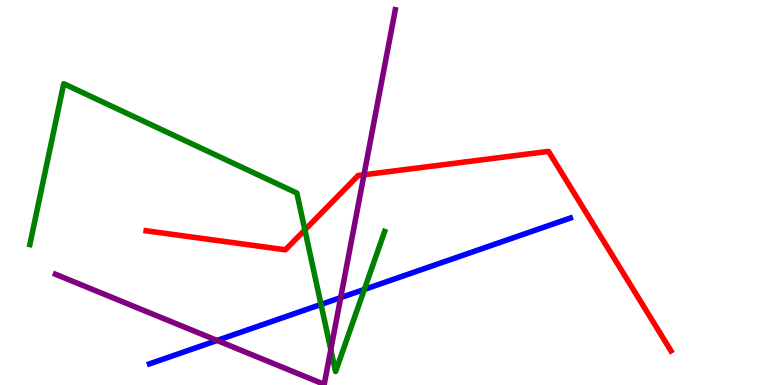[{'lines': ['blue', 'red'], 'intersections': []}, {'lines': ['green', 'red'], 'intersections': [{'x': 3.93, 'y': 4.03}]}, {'lines': ['purple', 'red'], 'intersections': [{'x': 4.7, 'y': 5.46}]}, {'lines': ['blue', 'green'], 'intersections': [{'x': 4.14, 'y': 2.09}, {'x': 4.7, 'y': 2.48}]}, {'lines': ['blue', 'purple'], 'intersections': [{'x': 2.8, 'y': 1.16}, {'x': 4.4, 'y': 2.27}]}, {'lines': ['green', 'purple'], 'intersections': [{'x': 4.27, 'y': 0.919}]}]